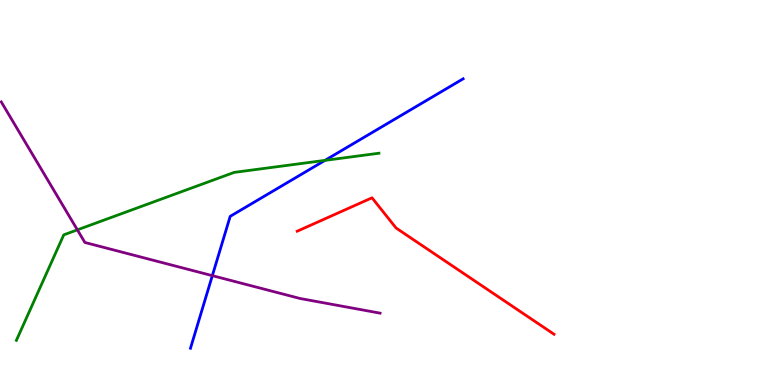[{'lines': ['blue', 'red'], 'intersections': []}, {'lines': ['green', 'red'], 'intersections': []}, {'lines': ['purple', 'red'], 'intersections': []}, {'lines': ['blue', 'green'], 'intersections': [{'x': 4.19, 'y': 5.83}]}, {'lines': ['blue', 'purple'], 'intersections': [{'x': 2.74, 'y': 2.84}]}, {'lines': ['green', 'purple'], 'intersections': [{'x': 0.998, 'y': 4.03}]}]